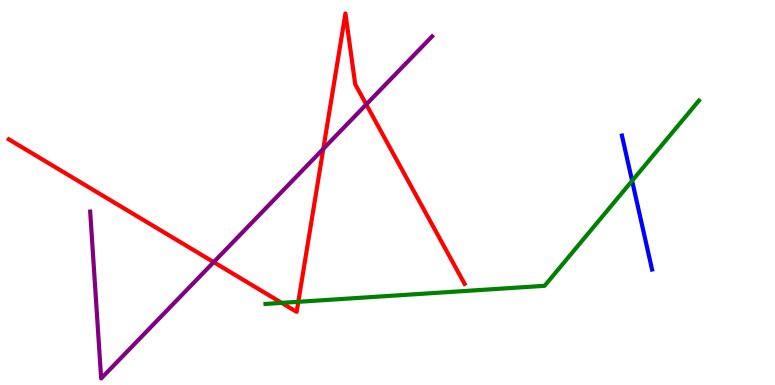[{'lines': ['blue', 'red'], 'intersections': []}, {'lines': ['green', 'red'], 'intersections': [{'x': 3.63, 'y': 2.13}, {'x': 3.85, 'y': 2.16}]}, {'lines': ['purple', 'red'], 'intersections': [{'x': 2.76, 'y': 3.19}, {'x': 4.17, 'y': 6.13}, {'x': 4.73, 'y': 7.29}]}, {'lines': ['blue', 'green'], 'intersections': [{'x': 8.16, 'y': 5.3}]}, {'lines': ['blue', 'purple'], 'intersections': []}, {'lines': ['green', 'purple'], 'intersections': []}]